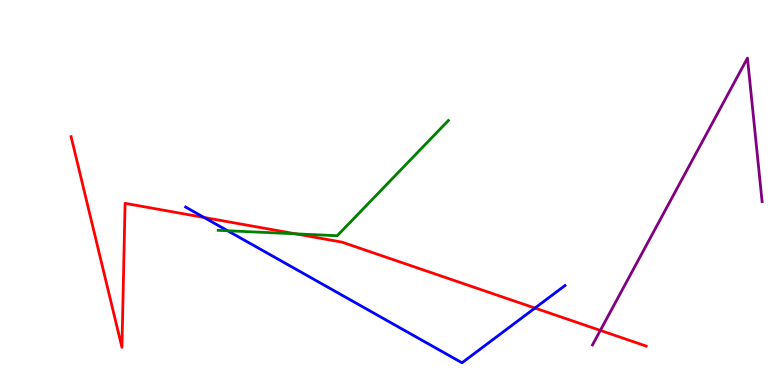[{'lines': ['blue', 'red'], 'intersections': [{'x': 2.63, 'y': 4.35}, {'x': 6.9, 'y': 2.0}]}, {'lines': ['green', 'red'], 'intersections': [{'x': 3.81, 'y': 3.93}]}, {'lines': ['purple', 'red'], 'intersections': [{'x': 7.75, 'y': 1.42}]}, {'lines': ['blue', 'green'], 'intersections': [{'x': 2.94, 'y': 4.01}]}, {'lines': ['blue', 'purple'], 'intersections': []}, {'lines': ['green', 'purple'], 'intersections': []}]